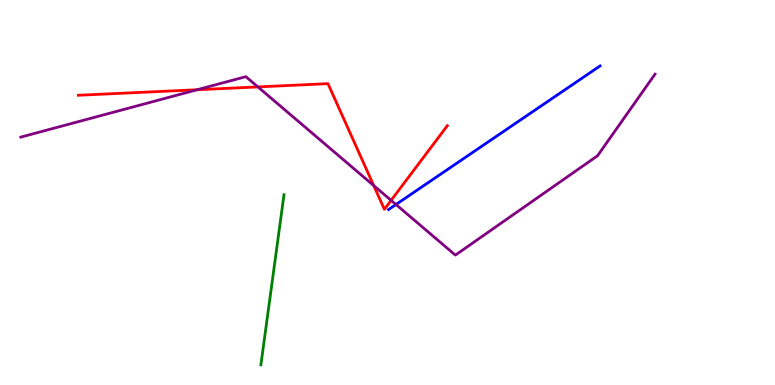[{'lines': ['blue', 'red'], 'intersections': []}, {'lines': ['green', 'red'], 'intersections': []}, {'lines': ['purple', 'red'], 'intersections': [{'x': 2.54, 'y': 7.67}, {'x': 3.33, 'y': 7.74}, {'x': 4.82, 'y': 5.18}, {'x': 5.05, 'y': 4.8}]}, {'lines': ['blue', 'green'], 'intersections': []}, {'lines': ['blue', 'purple'], 'intersections': [{'x': 5.11, 'y': 4.69}]}, {'lines': ['green', 'purple'], 'intersections': []}]